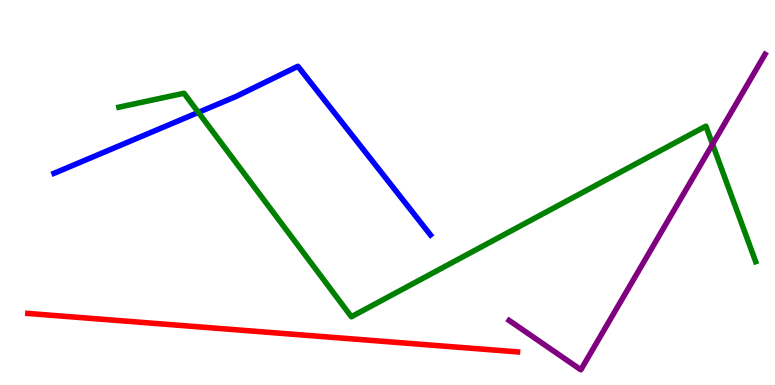[{'lines': ['blue', 'red'], 'intersections': []}, {'lines': ['green', 'red'], 'intersections': []}, {'lines': ['purple', 'red'], 'intersections': []}, {'lines': ['blue', 'green'], 'intersections': [{'x': 2.56, 'y': 7.08}]}, {'lines': ['blue', 'purple'], 'intersections': []}, {'lines': ['green', 'purple'], 'intersections': [{'x': 9.19, 'y': 6.25}]}]